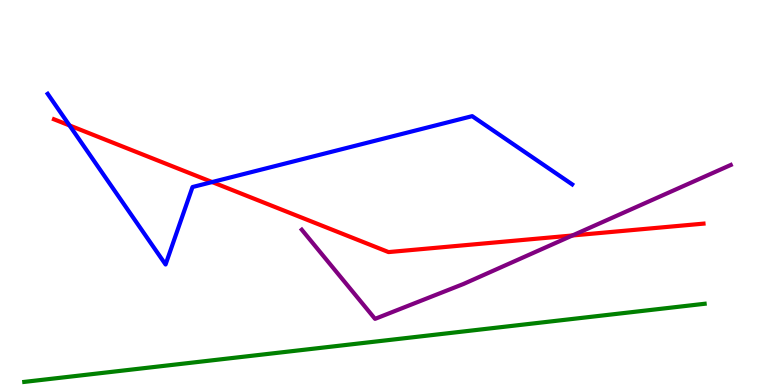[{'lines': ['blue', 'red'], 'intersections': [{'x': 0.897, 'y': 6.74}, {'x': 2.74, 'y': 5.27}]}, {'lines': ['green', 'red'], 'intersections': []}, {'lines': ['purple', 'red'], 'intersections': [{'x': 7.39, 'y': 3.88}]}, {'lines': ['blue', 'green'], 'intersections': []}, {'lines': ['blue', 'purple'], 'intersections': []}, {'lines': ['green', 'purple'], 'intersections': []}]